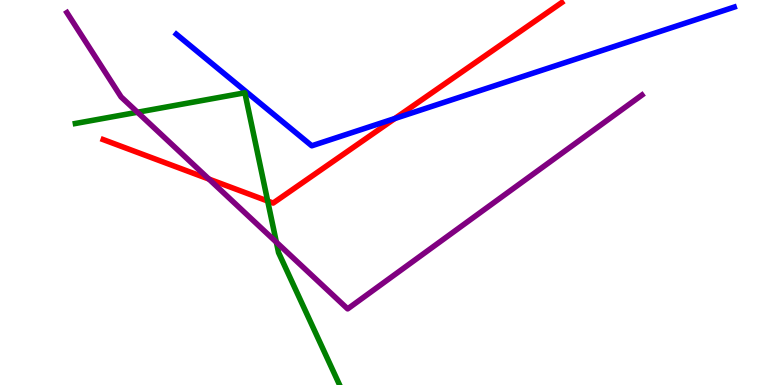[{'lines': ['blue', 'red'], 'intersections': [{'x': 5.09, 'y': 6.92}]}, {'lines': ['green', 'red'], 'intersections': [{'x': 3.45, 'y': 4.78}]}, {'lines': ['purple', 'red'], 'intersections': [{'x': 2.7, 'y': 5.35}]}, {'lines': ['blue', 'green'], 'intersections': []}, {'lines': ['blue', 'purple'], 'intersections': []}, {'lines': ['green', 'purple'], 'intersections': [{'x': 1.77, 'y': 7.08}, {'x': 3.57, 'y': 3.71}]}]